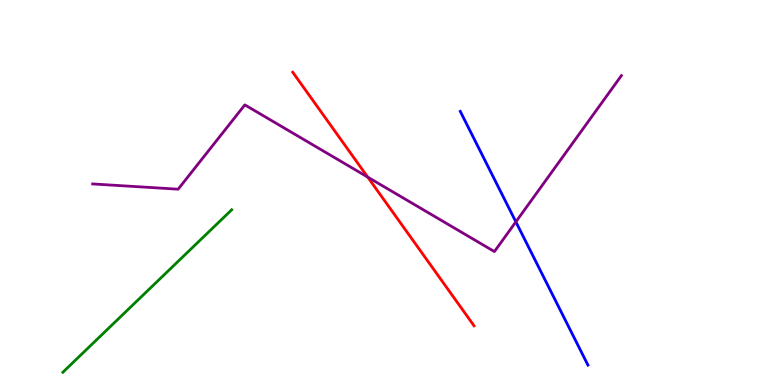[{'lines': ['blue', 'red'], 'intersections': []}, {'lines': ['green', 'red'], 'intersections': []}, {'lines': ['purple', 'red'], 'intersections': [{'x': 4.74, 'y': 5.4}]}, {'lines': ['blue', 'green'], 'intersections': []}, {'lines': ['blue', 'purple'], 'intersections': [{'x': 6.66, 'y': 4.24}]}, {'lines': ['green', 'purple'], 'intersections': []}]